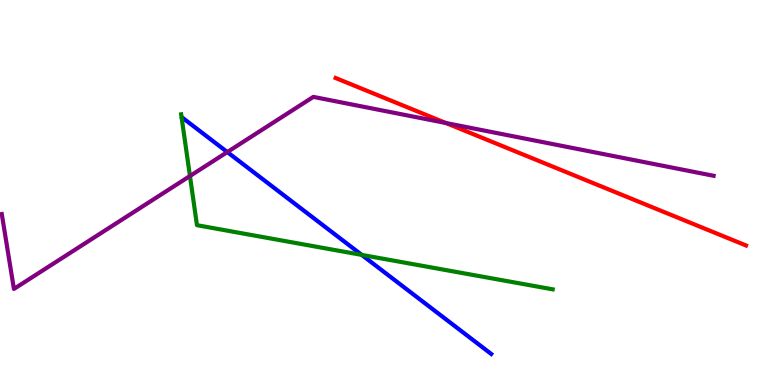[{'lines': ['blue', 'red'], 'intersections': []}, {'lines': ['green', 'red'], 'intersections': []}, {'lines': ['purple', 'red'], 'intersections': [{'x': 5.75, 'y': 6.8}]}, {'lines': ['blue', 'green'], 'intersections': [{'x': 4.67, 'y': 3.38}]}, {'lines': ['blue', 'purple'], 'intersections': [{'x': 2.93, 'y': 6.05}]}, {'lines': ['green', 'purple'], 'intersections': [{'x': 2.45, 'y': 5.43}]}]